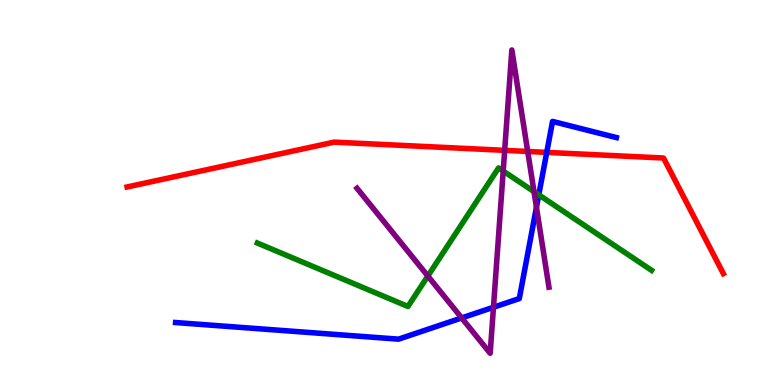[{'lines': ['blue', 'red'], 'intersections': [{'x': 7.05, 'y': 6.04}]}, {'lines': ['green', 'red'], 'intersections': []}, {'lines': ['purple', 'red'], 'intersections': [{'x': 6.51, 'y': 6.09}, {'x': 6.81, 'y': 6.07}]}, {'lines': ['blue', 'green'], 'intersections': [{'x': 6.95, 'y': 4.94}]}, {'lines': ['blue', 'purple'], 'intersections': [{'x': 5.96, 'y': 1.74}, {'x': 6.37, 'y': 2.02}, {'x': 6.92, 'y': 4.62}]}, {'lines': ['green', 'purple'], 'intersections': [{'x': 5.52, 'y': 2.83}, {'x': 6.49, 'y': 5.56}, {'x': 6.89, 'y': 5.02}]}]